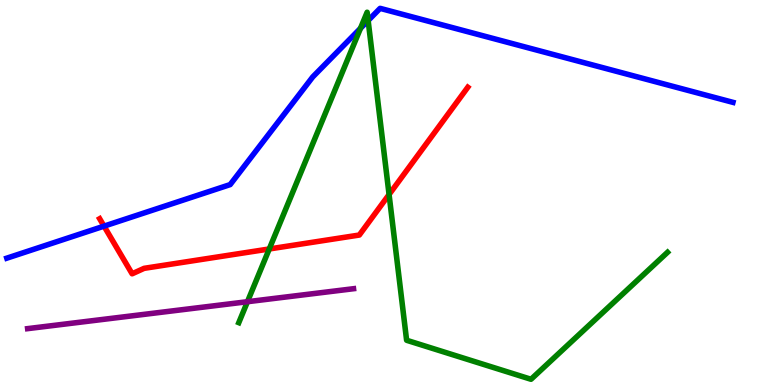[{'lines': ['blue', 'red'], 'intersections': [{'x': 1.34, 'y': 4.13}]}, {'lines': ['green', 'red'], 'intersections': [{'x': 3.47, 'y': 3.53}, {'x': 5.02, 'y': 4.95}]}, {'lines': ['purple', 'red'], 'intersections': []}, {'lines': ['blue', 'green'], 'intersections': [{'x': 4.65, 'y': 9.26}, {'x': 4.75, 'y': 9.47}]}, {'lines': ['blue', 'purple'], 'intersections': []}, {'lines': ['green', 'purple'], 'intersections': [{'x': 3.19, 'y': 2.16}]}]